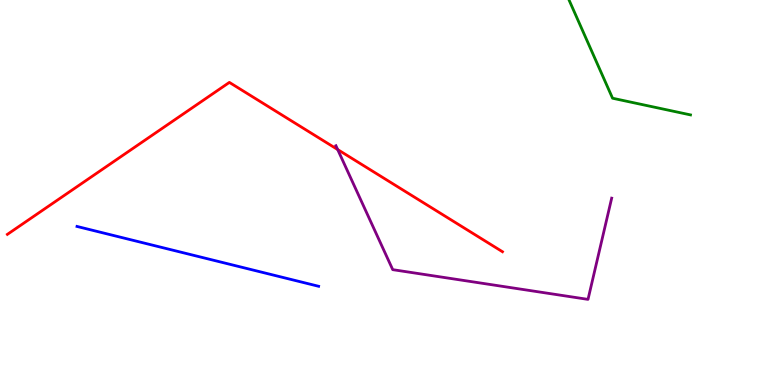[{'lines': ['blue', 'red'], 'intersections': []}, {'lines': ['green', 'red'], 'intersections': []}, {'lines': ['purple', 'red'], 'intersections': [{'x': 4.36, 'y': 6.12}]}, {'lines': ['blue', 'green'], 'intersections': []}, {'lines': ['blue', 'purple'], 'intersections': []}, {'lines': ['green', 'purple'], 'intersections': []}]